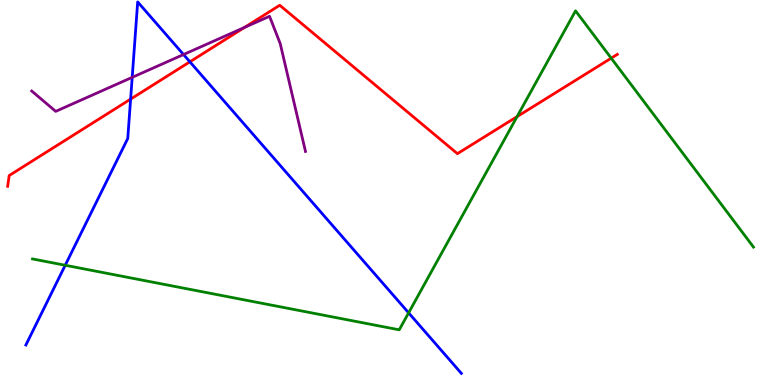[{'lines': ['blue', 'red'], 'intersections': [{'x': 1.69, 'y': 7.43}, {'x': 2.45, 'y': 8.39}]}, {'lines': ['green', 'red'], 'intersections': [{'x': 6.67, 'y': 6.97}, {'x': 7.89, 'y': 8.49}]}, {'lines': ['purple', 'red'], 'intersections': [{'x': 3.16, 'y': 9.29}]}, {'lines': ['blue', 'green'], 'intersections': [{'x': 0.842, 'y': 3.11}, {'x': 5.27, 'y': 1.87}]}, {'lines': ['blue', 'purple'], 'intersections': [{'x': 1.71, 'y': 7.99}, {'x': 2.37, 'y': 8.58}]}, {'lines': ['green', 'purple'], 'intersections': []}]